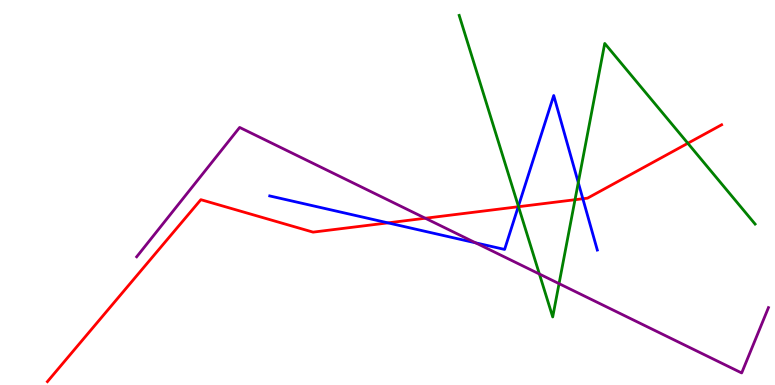[{'lines': ['blue', 'red'], 'intersections': [{'x': 5.01, 'y': 4.21}, {'x': 6.69, 'y': 4.63}, {'x': 7.52, 'y': 4.84}]}, {'lines': ['green', 'red'], 'intersections': [{'x': 6.69, 'y': 4.63}, {'x': 7.42, 'y': 4.81}, {'x': 8.88, 'y': 6.28}]}, {'lines': ['purple', 'red'], 'intersections': [{'x': 5.49, 'y': 4.33}]}, {'lines': ['blue', 'green'], 'intersections': [{'x': 6.69, 'y': 4.64}, {'x': 7.46, 'y': 5.26}]}, {'lines': ['blue', 'purple'], 'intersections': [{'x': 6.14, 'y': 3.69}]}, {'lines': ['green', 'purple'], 'intersections': [{'x': 6.96, 'y': 2.88}, {'x': 7.21, 'y': 2.63}]}]